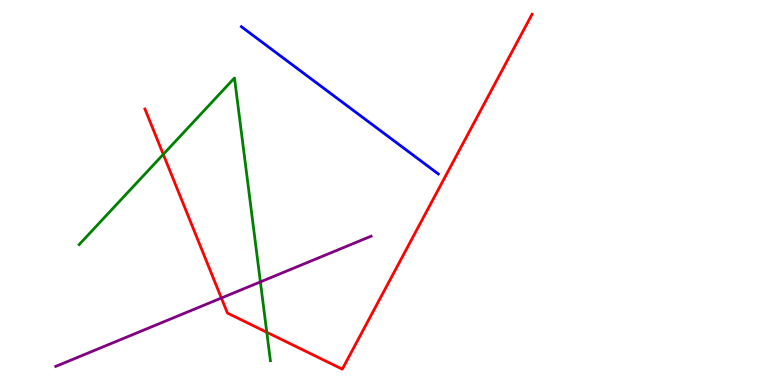[{'lines': ['blue', 'red'], 'intersections': []}, {'lines': ['green', 'red'], 'intersections': [{'x': 2.11, 'y': 5.99}, {'x': 3.44, 'y': 1.37}]}, {'lines': ['purple', 'red'], 'intersections': [{'x': 2.86, 'y': 2.26}]}, {'lines': ['blue', 'green'], 'intersections': []}, {'lines': ['blue', 'purple'], 'intersections': []}, {'lines': ['green', 'purple'], 'intersections': [{'x': 3.36, 'y': 2.68}]}]